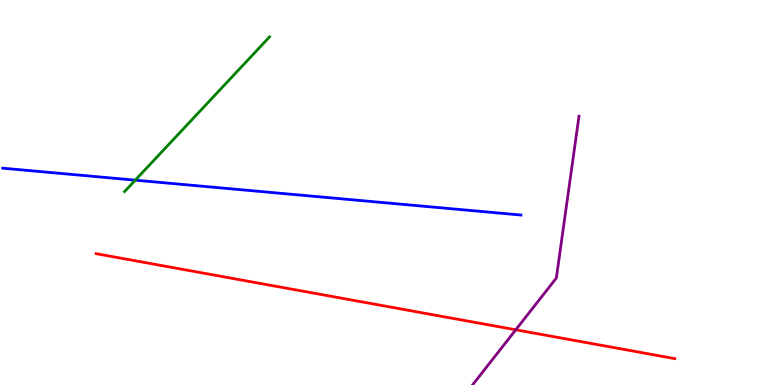[{'lines': ['blue', 'red'], 'intersections': []}, {'lines': ['green', 'red'], 'intersections': []}, {'lines': ['purple', 'red'], 'intersections': [{'x': 6.66, 'y': 1.43}]}, {'lines': ['blue', 'green'], 'intersections': [{'x': 1.75, 'y': 5.32}]}, {'lines': ['blue', 'purple'], 'intersections': []}, {'lines': ['green', 'purple'], 'intersections': []}]